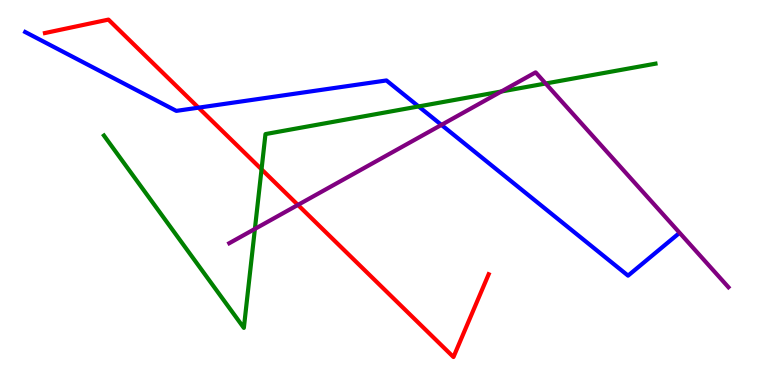[{'lines': ['blue', 'red'], 'intersections': [{'x': 2.56, 'y': 7.2}]}, {'lines': ['green', 'red'], 'intersections': [{'x': 3.37, 'y': 5.6}]}, {'lines': ['purple', 'red'], 'intersections': [{'x': 3.84, 'y': 4.68}]}, {'lines': ['blue', 'green'], 'intersections': [{'x': 5.4, 'y': 7.24}]}, {'lines': ['blue', 'purple'], 'intersections': [{'x': 5.7, 'y': 6.76}]}, {'lines': ['green', 'purple'], 'intersections': [{'x': 3.29, 'y': 4.05}, {'x': 6.47, 'y': 7.62}, {'x': 7.04, 'y': 7.83}]}]